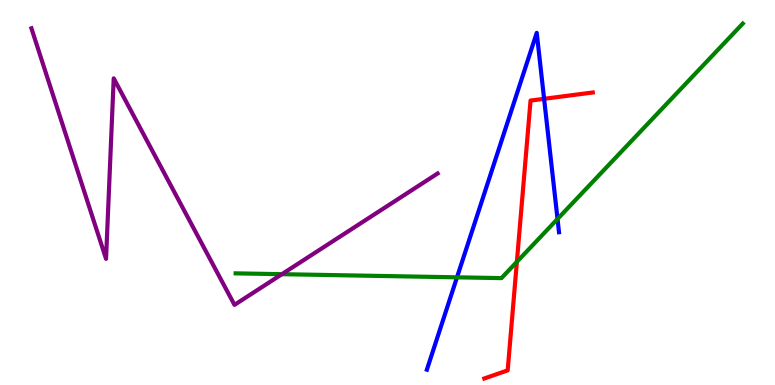[{'lines': ['blue', 'red'], 'intersections': [{'x': 7.02, 'y': 7.43}]}, {'lines': ['green', 'red'], 'intersections': [{'x': 6.67, 'y': 3.2}]}, {'lines': ['purple', 'red'], 'intersections': []}, {'lines': ['blue', 'green'], 'intersections': [{'x': 5.9, 'y': 2.8}, {'x': 7.19, 'y': 4.31}]}, {'lines': ['blue', 'purple'], 'intersections': []}, {'lines': ['green', 'purple'], 'intersections': [{'x': 3.64, 'y': 2.88}]}]